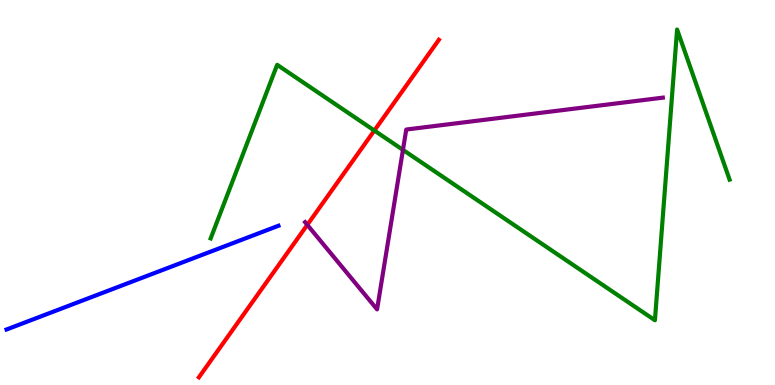[{'lines': ['blue', 'red'], 'intersections': []}, {'lines': ['green', 'red'], 'intersections': [{'x': 4.83, 'y': 6.61}]}, {'lines': ['purple', 'red'], 'intersections': [{'x': 3.97, 'y': 4.16}]}, {'lines': ['blue', 'green'], 'intersections': []}, {'lines': ['blue', 'purple'], 'intersections': []}, {'lines': ['green', 'purple'], 'intersections': [{'x': 5.2, 'y': 6.11}]}]